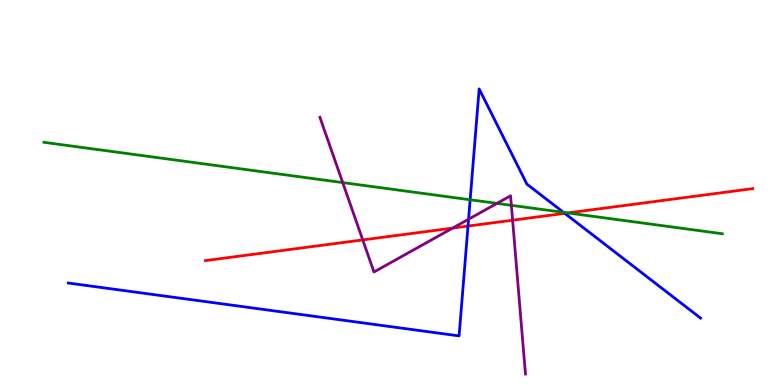[{'lines': ['blue', 'red'], 'intersections': [{'x': 6.04, 'y': 4.13}, {'x': 7.29, 'y': 4.46}]}, {'lines': ['green', 'red'], 'intersections': [{'x': 7.33, 'y': 4.47}]}, {'lines': ['purple', 'red'], 'intersections': [{'x': 4.68, 'y': 3.77}, {'x': 5.84, 'y': 4.08}, {'x': 6.61, 'y': 4.28}]}, {'lines': ['blue', 'green'], 'intersections': [{'x': 6.07, 'y': 4.81}, {'x': 7.27, 'y': 4.48}]}, {'lines': ['blue', 'purple'], 'intersections': [{'x': 6.05, 'y': 4.31}]}, {'lines': ['green', 'purple'], 'intersections': [{'x': 4.42, 'y': 5.26}, {'x': 6.41, 'y': 4.72}, {'x': 6.6, 'y': 4.67}]}]